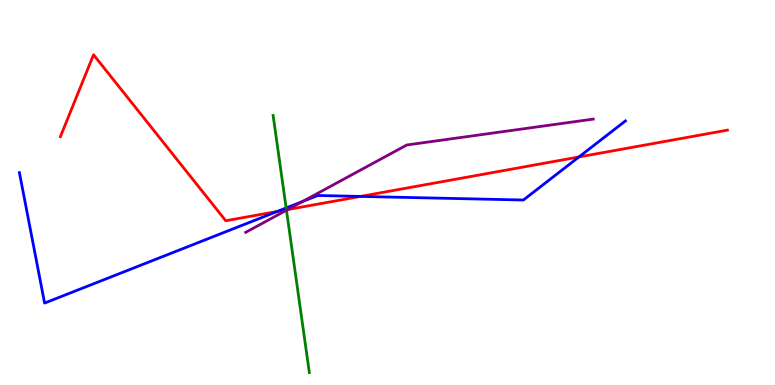[{'lines': ['blue', 'red'], 'intersections': [{'x': 3.58, 'y': 4.51}, {'x': 4.65, 'y': 4.9}, {'x': 7.47, 'y': 5.92}]}, {'lines': ['green', 'red'], 'intersections': [{'x': 3.7, 'y': 4.55}]}, {'lines': ['purple', 'red'], 'intersections': [{'x': 3.71, 'y': 4.56}]}, {'lines': ['blue', 'green'], 'intersections': [{'x': 3.69, 'y': 4.6}]}, {'lines': ['blue', 'purple'], 'intersections': [{'x': 3.9, 'y': 4.77}]}, {'lines': ['green', 'purple'], 'intersections': [{'x': 3.7, 'y': 4.54}]}]